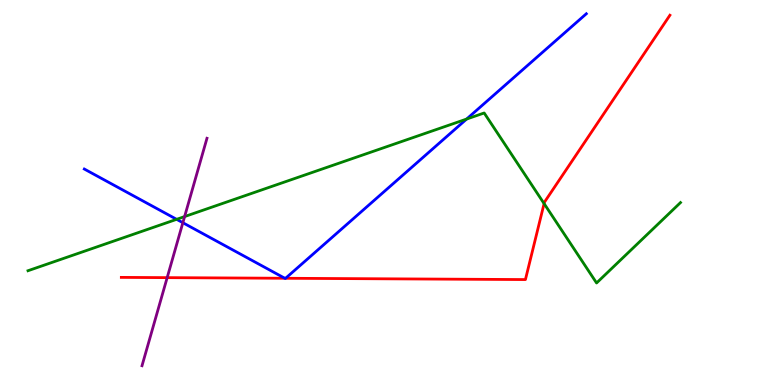[{'lines': ['blue', 'red'], 'intersections': [{'x': 3.68, 'y': 2.77}, {'x': 3.68, 'y': 2.77}]}, {'lines': ['green', 'red'], 'intersections': [{'x': 7.02, 'y': 4.71}]}, {'lines': ['purple', 'red'], 'intersections': [{'x': 2.16, 'y': 2.79}]}, {'lines': ['blue', 'green'], 'intersections': [{'x': 2.28, 'y': 4.3}, {'x': 6.02, 'y': 6.91}]}, {'lines': ['blue', 'purple'], 'intersections': [{'x': 2.36, 'y': 4.22}]}, {'lines': ['green', 'purple'], 'intersections': [{'x': 2.38, 'y': 4.37}]}]